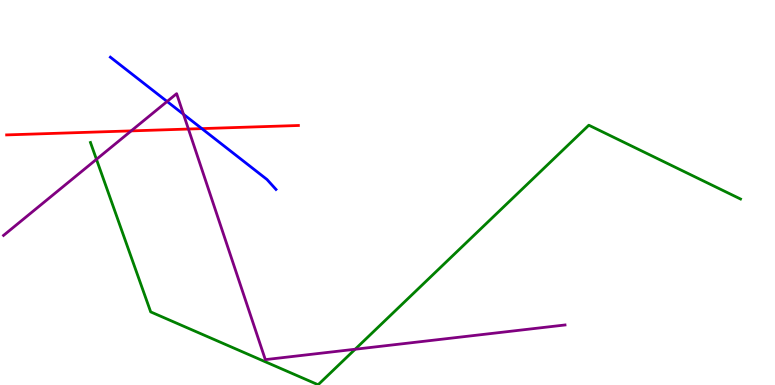[{'lines': ['blue', 'red'], 'intersections': [{'x': 2.6, 'y': 6.66}]}, {'lines': ['green', 'red'], 'intersections': []}, {'lines': ['purple', 'red'], 'intersections': [{'x': 1.69, 'y': 6.6}, {'x': 2.43, 'y': 6.65}]}, {'lines': ['blue', 'green'], 'intersections': []}, {'lines': ['blue', 'purple'], 'intersections': [{'x': 2.16, 'y': 7.36}, {'x': 2.37, 'y': 7.03}]}, {'lines': ['green', 'purple'], 'intersections': [{'x': 1.24, 'y': 5.86}, {'x': 4.58, 'y': 0.929}]}]